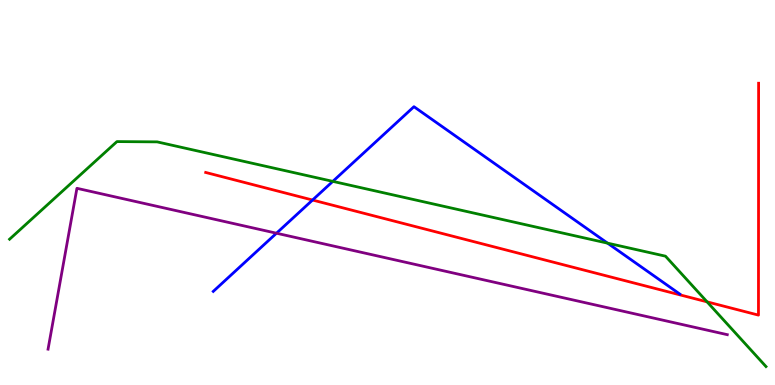[{'lines': ['blue', 'red'], 'intersections': [{'x': 4.03, 'y': 4.8}]}, {'lines': ['green', 'red'], 'intersections': [{'x': 9.12, 'y': 2.16}]}, {'lines': ['purple', 'red'], 'intersections': []}, {'lines': ['blue', 'green'], 'intersections': [{'x': 4.29, 'y': 5.29}, {'x': 7.84, 'y': 3.68}]}, {'lines': ['blue', 'purple'], 'intersections': [{'x': 3.57, 'y': 3.94}]}, {'lines': ['green', 'purple'], 'intersections': []}]